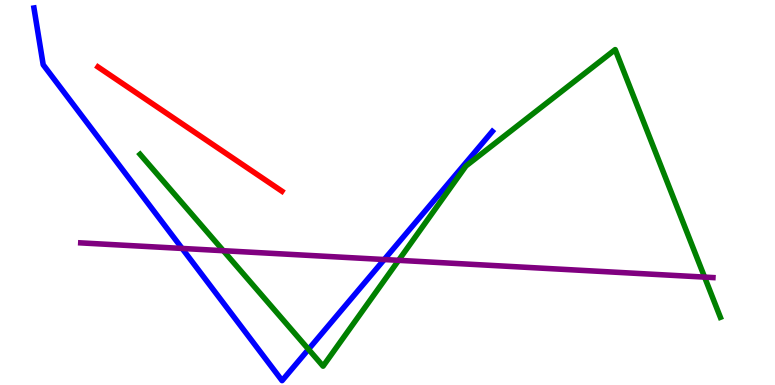[{'lines': ['blue', 'red'], 'intersections': []}, {'lines': ['green', 'red'], 'intersections': []}, {'lines': ['purple', 'red'], 'intersections': []}, {'lines': ['blue', 'green'], 'intersections': [{'x': 3.98, 'y': 0.927}]}, {'lines': ['blue', 'purple'], 'intersections': [{'x': 2.35, 'y': 3.55}, {'x': 4.96, 'y': 3.26}]}, {'lines': ['green', 'purple'], 'intersections': [{'x': 2.88, 'y': 3.49}, {'x': 5.14, 'y': 3.24}, {'x': 9.09, 'y': 2.8}]}]